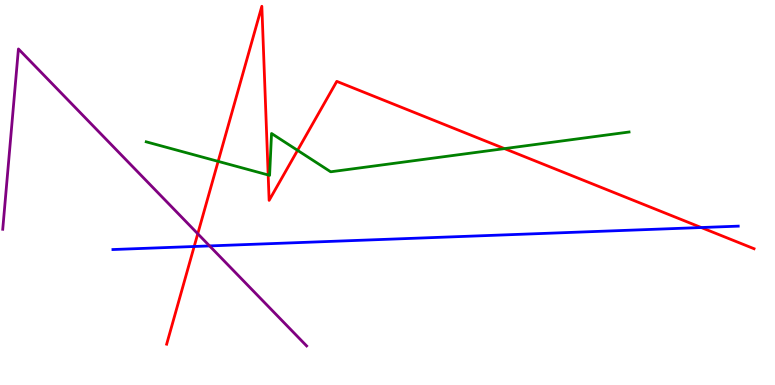[{'lines': ['blue', 'red'], 'intersections': [{'x': 2.51, 'y': 3.6}, {'x': 9.05, 'y': 4.09}]}, {'lines': ['green', 'red'], 'intersections': [{'x': 2.81, 'y': 5.81}, {'x': 3.46, 'y': 5.46}, {'x': 3.84, 'y': 6.09}, {'x': 6.51, 'y': 6.14}]}, {'lines': ['purple', 'red'], 'intersections': [{'x': 2.55, 'y': 3.93}]}, {'lines': ['blue', 'green'], 'intersections': []}, {'lines': ['blue', 'purple'], 'intersections': [{'x': 2.7, 'y': 3.61}]}, {'lines': ['green', 'purple'], 'intersections': []}]